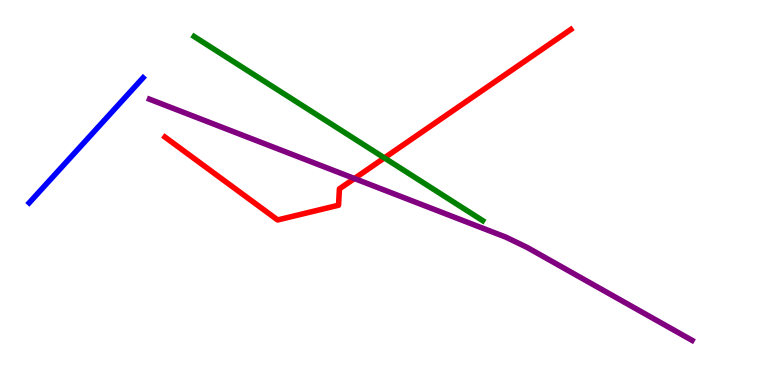[{'lines': ['blue', 'red'], 'intersections': []}, {'lines': ['green', 'red'], 'intersections': [{'x': 4.96, 'y': 5.9}]}, {'lines': ['purple', 'red'], 'intersections': [{'x': 4.57, 'y': 5.36}]}, {'lines': ['blue', 'green'], 'intersections': []}, {'lines': ['blue', 'purple'], 'intersections': []}, {'lines': ['green', 'purple'], 'intersections': []}]